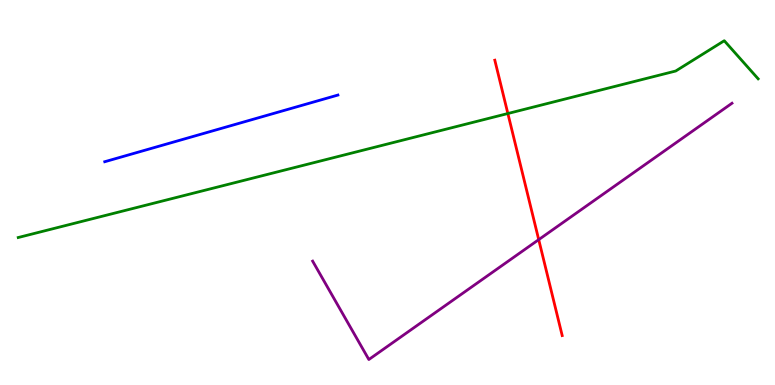[{'lines': ['blue', 'red'], 'intersections': []}, {'lines': ['green', 'red'], 'intersections': [{'x': 6.55, 'y': 7.05}]}, {'lines': ['purple', 'red'], 'intersections': [{'x': 6.95, 'y': 3.78}]}, {'lines': ['blue', 'green'], 'intersections': []}, {'lines': ['blue', 'purple'], 'intersections': []}, {'lines': ['green', 'purple'], 'intersections': []}]